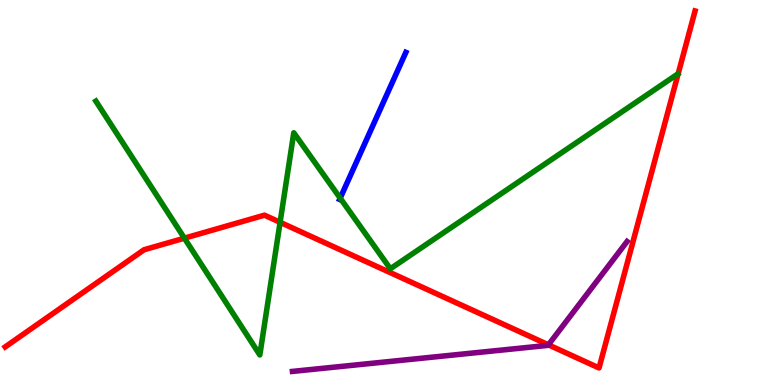[{'lines': ['blue', 'red'], 'intersections': []}, {'lines': ['green', 'red'], 'intersections': [{'x': 2.38, 'y': 3.81}, {'x': 3.61, 'y': 4.23}]}, {'lines': ['purple', 'red'], 'intersections': [{'x': 7.08, 'y': 1.04}]}, {'lines': ['blue', 'green'], 'intersections': [{'x': 4.39, 'y': 4.85}]}, {'lines': ['blue', 'purple'], 'intersections': []}, {'lines': ['green', 'purple'], 'intersections': []}]